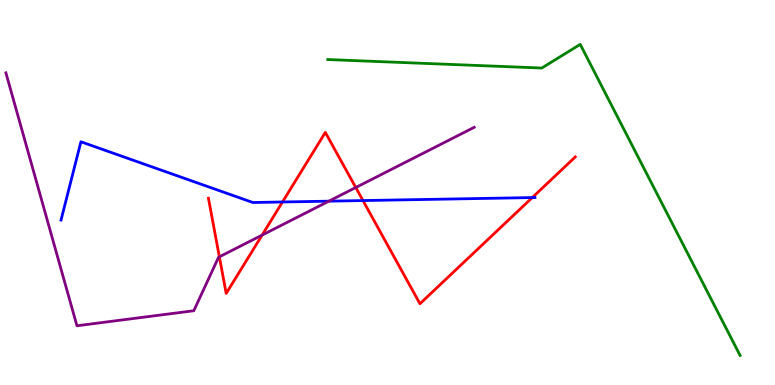[{'lines': ['blue', 'red'], 'intersections': [{'x': 3.65, 'y': 4.75}, {'x': 4.68, 'y': 4.79}, {'x': 6.87, 'y': 4.87}]}, {'lines': ['green', 'red'], 'intersections': []}, {'lines': ['purple', 'red'], 'intersections': [{'x': 2.83, 'y': 3.33}, {'x': 3.38, 'y': 3.89}, {'x': 4.59, 'y': 5.13}]}, {'lines': ['blue', 'green'], 'intersections': []}, {'lines': ['blue', 'purple'], 'intersections': [{'x': 4.24, 'y': 4.77}]}, {'lines': ['green', 'purple'], 'intersections': []}]